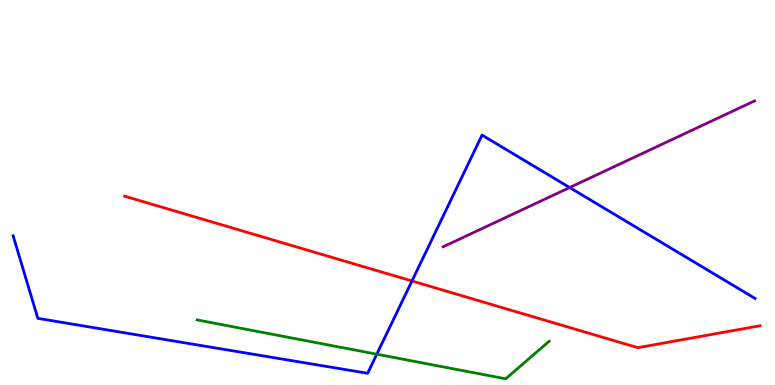[{'lines': ['blue', 'red'], 'intersections': [{'x': 5.32, 'y': 2.7}]}, {'lines': ['green', 'red'], 'intersections': []}, {'lines': ['purple', 'red'], 'intersections': []}, {'lines': ['blue', 'green'], 'intersections': [{'x': 4.86, 'y': 0.8}]}, {'lines': ['blue', 'purple'], 'intersections': [{'x': 7.35, 'y': 5.13}]}, {'lines': ['green', 'purple'], 'intersections': []}]